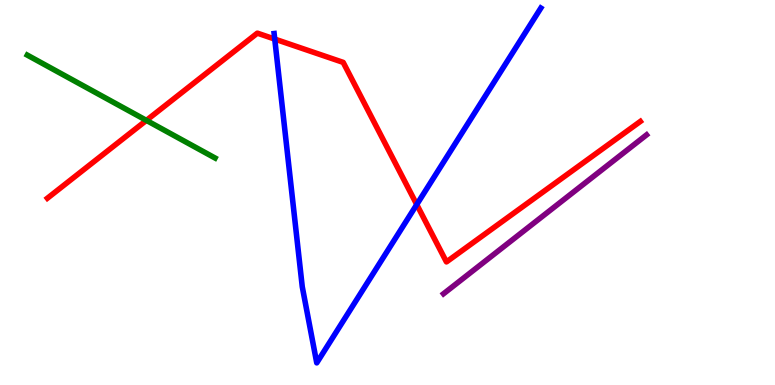[{'lines': ['blue', 'red'], 'intersections': [{'x': 3.55, 'y': 8.98}, {'x': 5.38, 'y': 4.69}]}, {'lines': ['green', 'red'], 'intersections': [{'x': 1.89, 'y': 6.87}]}, {'lines': ['purple', 'red'], 'intersections': []}, {'lines': ['blue', 'green'], 'intersections': []}, {'lines': ['blue', 'purple'], 'intersections': []}, {'lines': ['green', 'purple'], 'intersections': []}]